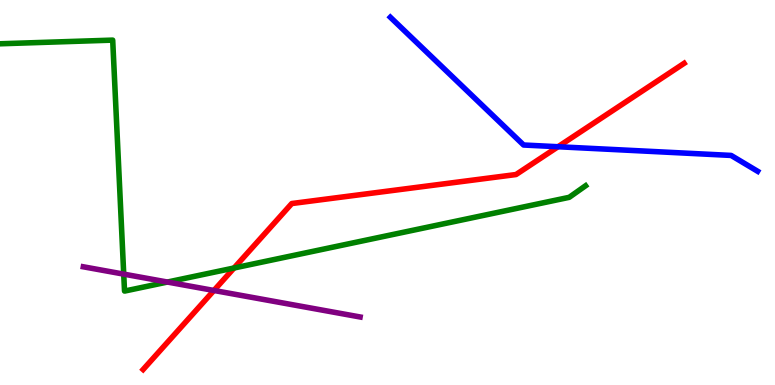[{'lines': ['blue', 'red'], 'intersections': [{'x': 7.2, 'y': 6.19}]}, {'lines': ['green', 'red'], 'intersections': [{'x': 3.02, 'y': 3.04}]}, {'lines': ['purple', 'red'], 'intersections': [{'x': 2.76, 'y': 2.46}]}, {'lines': ['blue', 'green'], 'intersections': []}, {'lines': ['blue', 'purple'], 'intersections': []}, {'lines': ['green', 'purple'], 'intersections': [{'x': 1.6, 'y': 2.88}, {'x': 2.16, 'y': 2.67}]}]